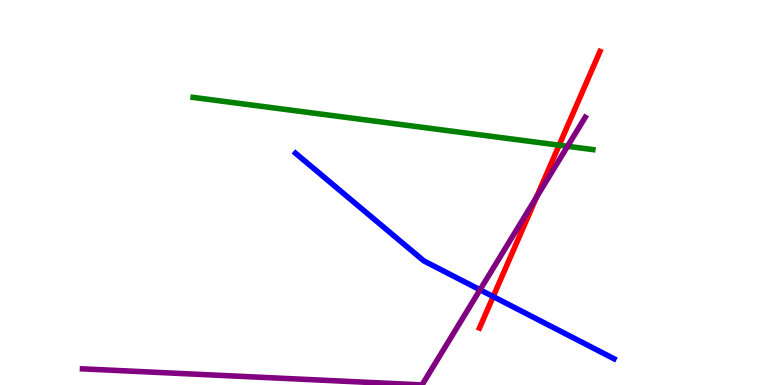[{'lines': ['blue', 'red'], 'intersections': [{'x': 6.36, 'y': 2.3}]}, {'lines': ['green', 'red'], 'intersections': [{'x': 7.21, 'y': 6.23}]}, {'lines': ['purple', 'red'], 'intersections': [{'x': 6.92, 'y': 4.88}]}, {'lines': ['blue', 'green'], 'intersections': []}, {'lines': ['blue', 'purple'], 'intersections': [{'x': 6.19, 'y': 2.47}]}, {'lines': ['green', 'purple'], 'intersections': [{'x': 7.32, 'y': 6.2}]}]